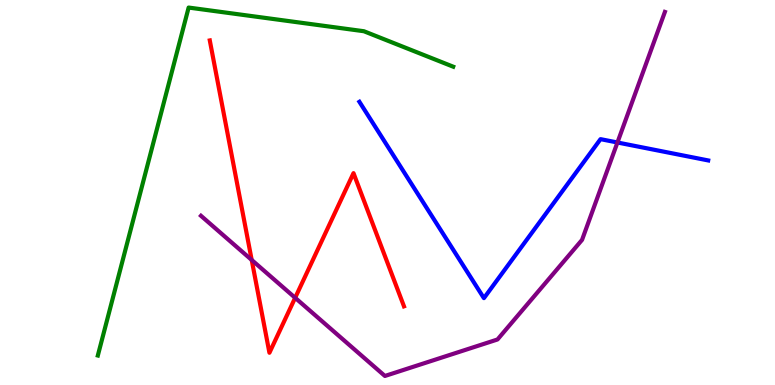[{'lines': ['blue', 'red'], 'intersections': []}, {'lines': ['green', 'red'], 'intersections': []}, {'lines': ['purple', 'red'], 'intersections': [{'x': 3.25, 'y': 3.25}, {'x': 3.81, 'y': 2.26}]}, {'lines': ['blue', 'green'], 'intersections': []}, {'lines': ['blue', 'purple'], 'intersections': [{'x': 7.97, 'y': 6.3}]}, {'lines': ['green', 'purple'], 'intersections': []}]